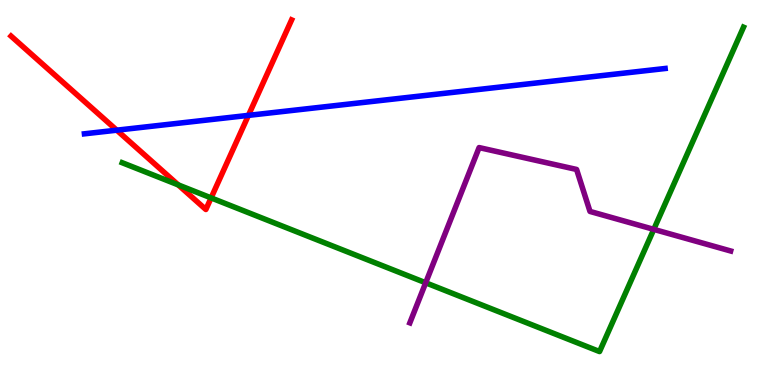[{'lines': ['blue', 'red'], 'intersections': [{'x': 1.51, 'y': 6.62}, {'x': 3.21, 'y': 7.0}]}, {'lines': ['green', 'red'], 'intersections': [{'x': 2.3, 'y': 5.2}, {'x': 2.72, 'y': 4.86}]}, {'lines': ['purple', 'red'], 'intersections': []}, {'lines': ['blue', 'green'], 'intersections': []}, {'lines': ['blue', 'purple'], 'intersections': []}, {'lines': ['green', 'purple'], 'intersections': [{'x': 5.49, 'y': 2.66}, {'x': 8.44, 'y': 4.04}]}]